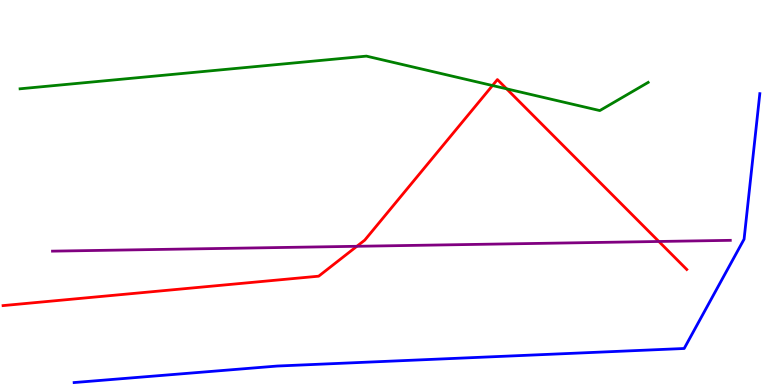[{'lines': ['blue', 'red'], 'intersections': []}, {'lines': ['green', 'red'], 'intersections': [{'x': 6.35, 'y': 7.78}, {'x': 6.54, 'y': 7.69}]}, {'lines': ['purple', 'red'], 'intersections': [{'x': 4.6, 'y': 3.6}, {'x': 8.5, 'y': 3.73}]}, {'lines': ['blue', 'green'], 'intersections': []}, {'lines': ['blue', 'purple'], 'intersections': []}, {'lines': ['green', 'purple'], 'intersections': []}]